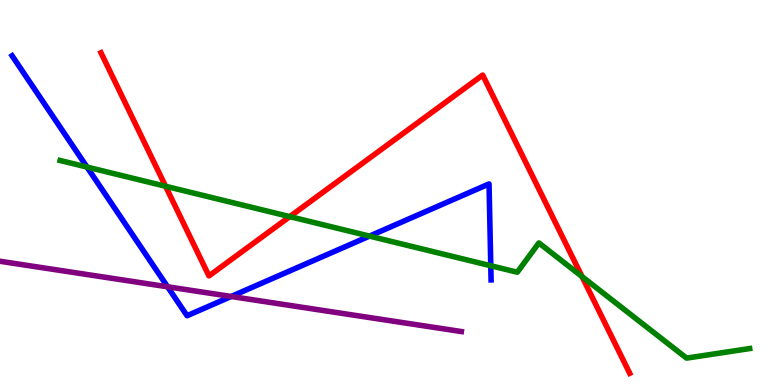[{'lines': ['blue', 'red'], 'intersections': []}, {'lines': ['green', 'red'], 'intersections': [{'x': 2.14, 'y': 5.16}, {'x': 3.74, 'y': 4.37}, {'x': 7.51, 'y': 2.82}]}, {'lines': ['purple', 'red'], 'intersections': []}, {'lines': ['blue', 'green'], 'intersections': [{'x': 1.12, 'y': 5.66}, {'x': 4.77, 'y': 3.87}, {'x': 6.33, 'y': 3.1}]}, {'lines': ['blue', 'purple'], 'intersections': [{'x': 2.16, 'y': 2.55}, {'x': 2.98, 'y': 2.3}]}, {'lines': ['green', 'purple'], 'intersections': []}]